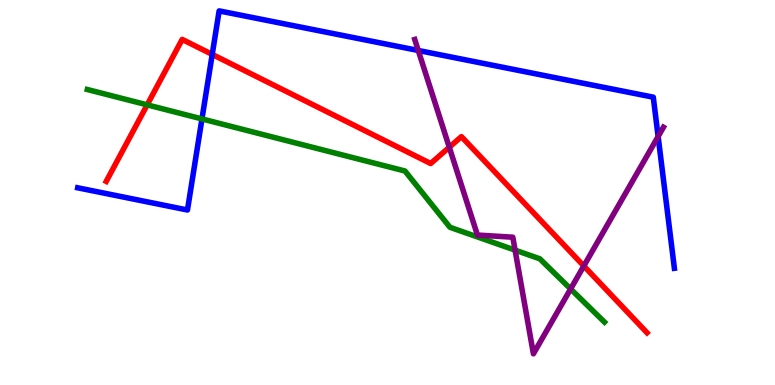[{'lines': ['blue', 'red'], 'intersections': [{'x': 2.74, 'y': 8.59}]}, {'lines': ['green', 'red'], 'intersections': [{'x': 1.9, 'y': 7.28}]}, {'lines': ['purple', 'red'], 'intersections': [{'x': 5.8, 'y': 6.18}, {'x': 7.53, 'y': 3.09}]}, {'lines': ['blue', 'green'], 'intersections': [{'x': 2.61, 'y': 6.91}]}, {'lines': ['blue', 'purple'], 'intersections': [{'x': 5.4, 'y': 8.69}, {'x': 8.49, 'y': 6.45}]}, {'lines': ['green', 'purple'], 'intersections': [{'x': 6.65, 'y': 3.5}, {'x': 7.36, 'y': 2.49}]}]